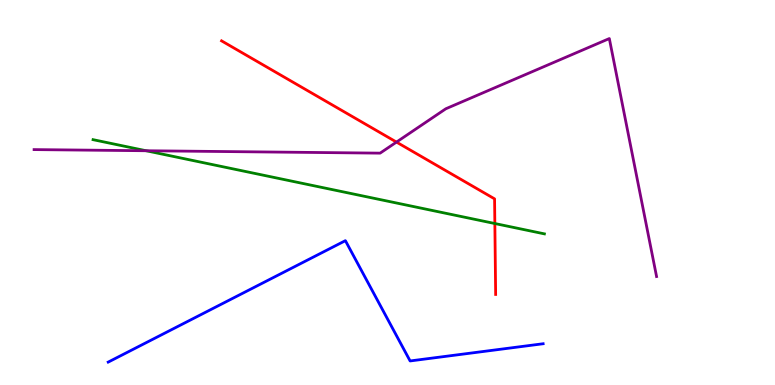[{'lines': ['blue', 'red'], 'intersections': []}, {'lines': ['green', 'red'], 'intersections': [{'x': 6.39, 'y': 4.19}]}, {'lines': ['purple', 'red'], 'intersections': [{'x': 5.12, 'y': 6.31}]}, {'lines': ['blue', 'green'], 'intersections': []}, {'lines': ['blue', 'purple'], 'intersections': []}, {'lines': ['green', 'purple'], 'intersections': [{'x': 1.89, 'y': 6.08}]}]